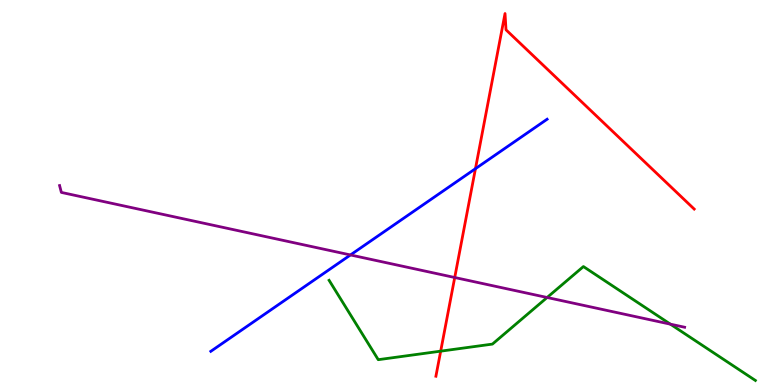[{'lines': ['blue', 'red'], 'intersections': [{'x': 6.13, 'y': 5.62}]}, {'lines': ['green', 'red'], 'intersections': [{'x': 5.69, 'y': 0.879}]}, {'lines': ['purple', 'red'], 'intersections': [{'x': 5.87, 'y': 2.79}]}, {'lines': ['blue', 'green'], 'intersections': []}, {'lines': ['blue', 'purple'], 'intersections': [{'x': 4.52, 'y': 3.38}]}, {'lines': ['green', 'purple'], 'intersections': [{'x': 7.06, 'y': 2.27}, {'x': 8.65, 'y': 1.58}]}]